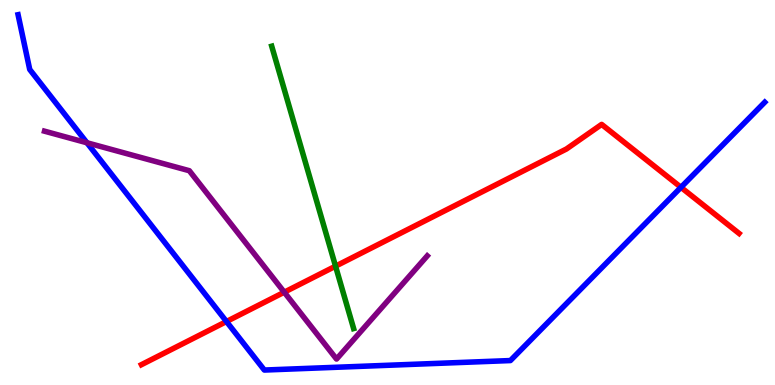[{'lines': ['blue', 'red'], 'intersections': [{'x': 2.92, 'y': 1.65}, {'x': 8.79, 'y': 5.13}]}, {'lines': ['green', 'red'], 'intersections': [{'x': 4.33, 'y': 3.09}]}, {'lines': ['purple', 'red'], 'intersections': [{'x': 3.67, 'y': 2.41}]}, {'lines': ['blue', 'green'], 'intersections': []}, {'lines': ['blue', 'purple'], 'intersections': [{'x': 1.12, 'y': 6.29}]}, {'lines': ['green', 'purple'], 'intersections': []}]